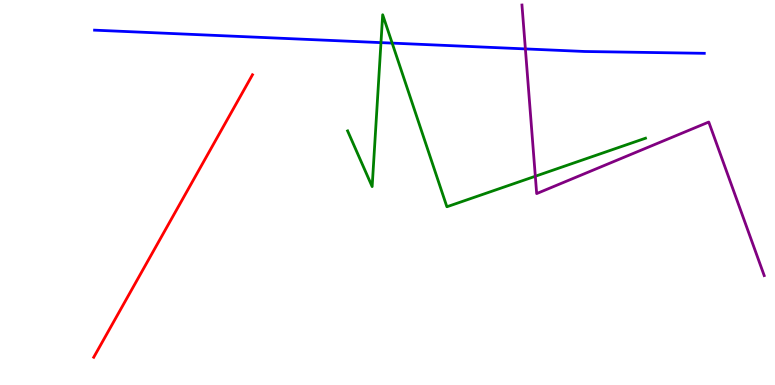[{'lines': ['blue', 'red'], 'intersections': []}, {'lines': ['green', 'red'], 'intersections': []}, {'lines': ['purple', 'red'], 'intersections': []}, {'lines': ['blue', 'green'], 'intersections': [{'x': 4.92, 'y': 8.89}, {'x': 5.06, 'y': 8.88}]}, {'lines': ['blue', 'purple'], 'intersections': [{'x': 6.78, 'y': 8.73}]}, {'lines': ['green', 'purple'], 'intersections': [{'x': 6.91, 'y': 5.42}]}]